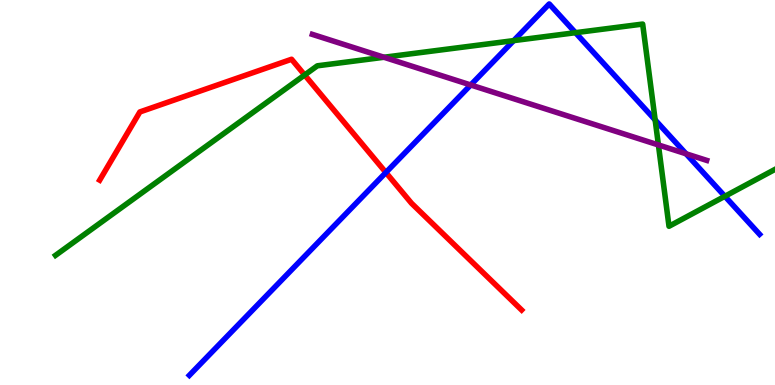[{'lines': ['blue', 'red'], 'intersections': [{'x': 4.98, 'y': 5.52}]}, {'lines': ['green', 'red'], 'intersections': [{'x': 3.93, 'y': 8.05}]}, {'lines': ['purple', 'red'], 'intersections': []}, {'lines': ['blue', 'green'], 'intersections': [{'x': 6.63, 'y': 8.95}, {'x': 7.43, 'y': 9.15}, {'x': 8.45, 'y': 6.88}, {'x': 9.35, 'y': 4.9}]}, {'lines': ['blue', 'purple'], 'intersections': [{'x': 6.07, 'y': 7.79}, {'x': 8.85, 'y': 6.01}]}, {'lines': ['green', 'purple'], 'intersections': [{'x': 4.95, 'y': 8.51}, {'x': 8.5, 'y': 6.24}]}]